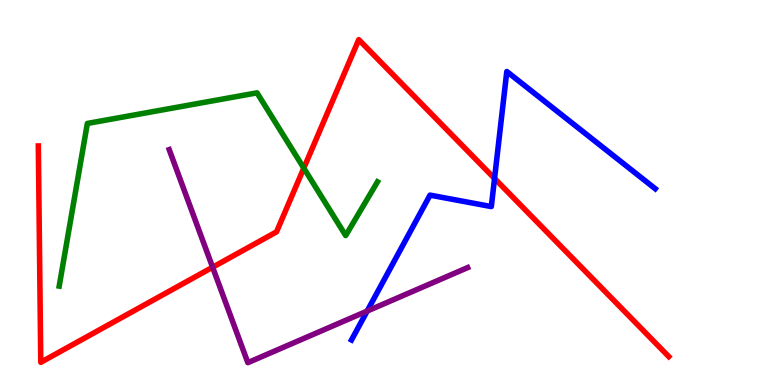[{'lines': ['blue', 'red'], 'intersections': [{'x': 6.38, 'y': 5.36}]}, {'lines': ['green', 'red'], 'intersections': [{'x': 3.92, 'y': 5.63}]}, {'lines': ['purple', 'red'], 'intersections': [{'x': 2.74, 'y': 3.06}]}, {'lines': ['blue', 'green'], 'intersections': []}, {'lines': ['blue', 'purple'], 'intersections': [{'x': 4.74, 'y': 1.92}]}, {'lines': ['green', 'purple'], 'intersections': []}]